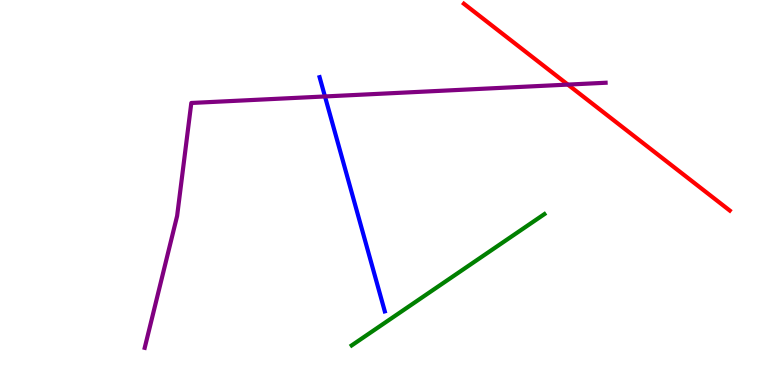[{'lines': ['blue', 'red'], 'intersections': []}, {'lines': ['green', 'red'], 'intersections': []}, {'lines': ['purple', 'red'], 'intersections': [{'x': 7.33, 'y': 7.8}]}, {'lines': ['blue', 'green'], 'intersections': []}, {'lines': ['blue', 'purple'], 'intersections': [{'x': 4.19, 'y': 7.49}]}, {'lines': ['green', 'purple'], 'intersections': []}]